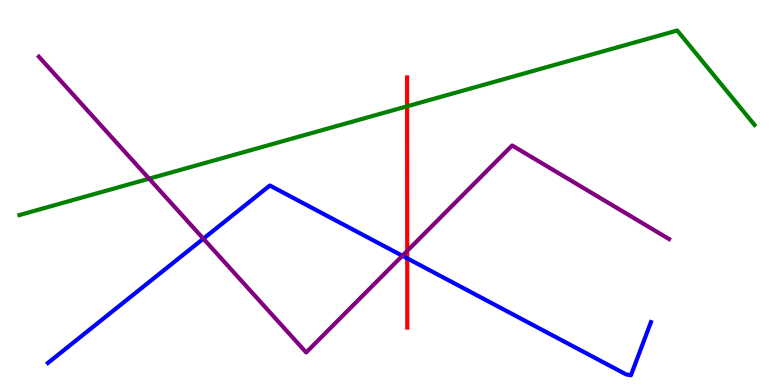[{'lines': ['blue', 'red'], 'intersections': [{'x': 5.25, 'y': 3.29}]}, {'lines': ['green', 'red'], 'intersections': [{'x': 5.25, 'y': 7.24}]}, {'lines': ['purple', 'red'], 'intersections': [{'x': 5.25, 'y': 3.48}]}, {'lines': ['blue', 'green'], 'intersections': []}, {'lines': ['blue', 'purple'], 'intersections': [{'x': 2.62, 'y': 3.8}, {'x': 5.19, 'y': 3.36}]}, {'lines': ['green', 'purple'], 'intersections': [{'x': 1.92, 'y': 5.36}]}]